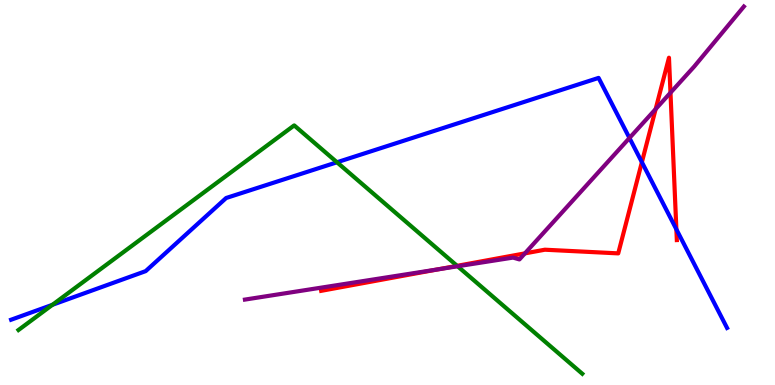[{'lines': ['blue', 'red'], 'intersections': [{'x': 8.28, 'y': 5.79}, {'x': 8.73, 'y': 4.04}]}, {'lines': ['green', 'red'], 'intersections': [{'x': 5.9, 'y': 3.1}]}, {'lines': ['purple', 'red'], 'intersections': [{'x': 5.65, 'y': 3.0}, {'x': 6.77, 'y': 3.42}, {'x': 8.46, 'y': 7.17}, {'x': 8.65, 'y': 7.59}]}, {'lines': ['blue', 'green'], 'intersections': [{'x': 0.676, 'y': 2.08}, {'x': 4.35, 'y': 5.79}]}, {'lines': ['blue', 'purple'], 'intersections': [{'x': 8.12, 'y': 6.42}]}, {'lines': ['green', 'purple'], 'intersections': [{'x': 5.9, 'y': 3.08}]}]